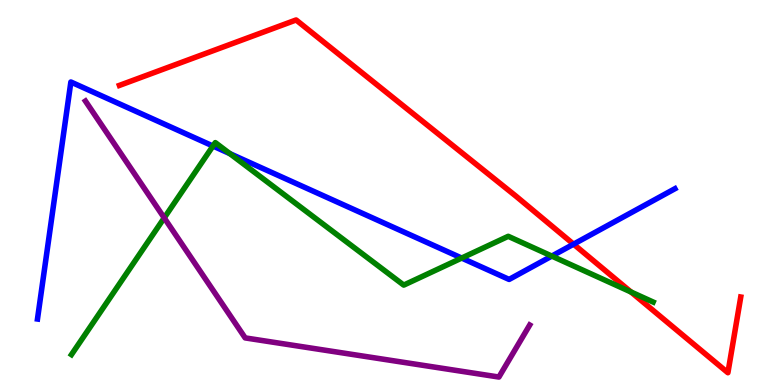[{'lines': ['blue', 'red'], 'intersections': [{'x': 7.4, 'y': 3.66}]}, {'lines': ['green', 'red'], 'intersections': [{'x': 8.14, 'y': 2.42}]}, {'lines': ['purple', 'red'], 'intersections': []}, {'lines': ['blue', 'green'], 'intersections': [{'x': 2.75, 'y': 6.21}, {'x': 2.97, 'y': 6.01}, {'x': 5.96, 'y': 3.3}, {'x': 7.12, 'y': 3.35}]}, {'lines': ['blue', 'purple'], 'intersections': []}, {'lines': ['green', 'purple'], 'intersections': [{'x': 2.12, 'y': 4.34}]}]